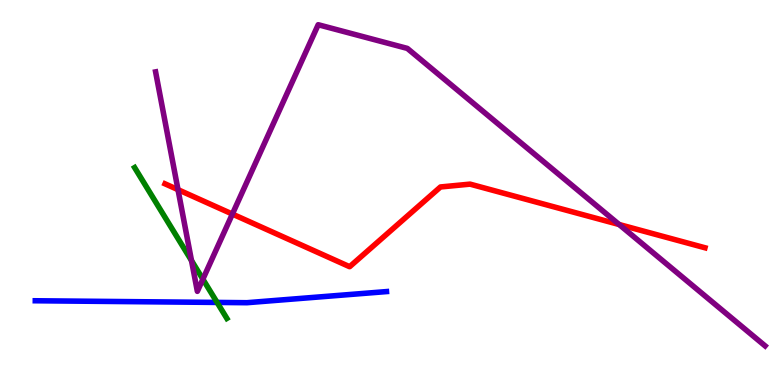[{'lines': ['blue', 'red'], 'intersections': []}, {'lines': ['green', 'red'], 'intersections': []}, {'lines': ['purple', 'red'], 'intersections': [{'x': 2.3, 'y': 5.07}, {'x': 3.0, 'y': 4.44}, {'x': 7.99, 'y': 4.17}]}, {'lines': ['blue', 'green'], 'intersections': [{'x': 2.8, 'y': 2.14}]}, {'lines': ['blue', 'purple'], 'intersections': []}, {'lines': ['green', 'purple'], 'intersections': [{'x': 2.47, 'y': 3.23}, {'x': 2.62, 'y': 2.75}]}]